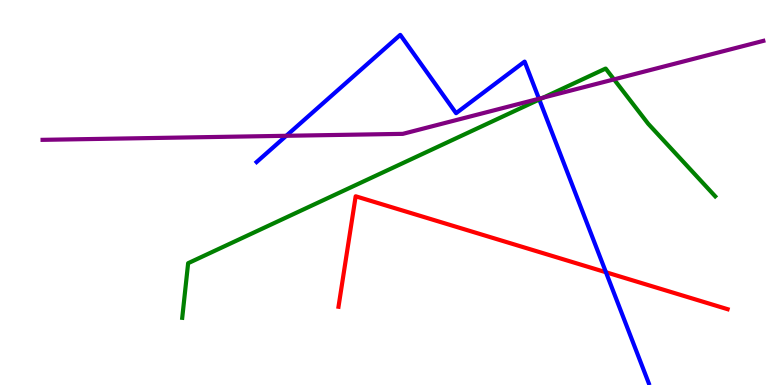[{'lines': ['blue', 'red'], 'intersections': [{'x': 7.82, 'y': 2.93}]}, {'lines': ['green', 'red'], 'intersections': []}, {'lines': ['purple', 'red'], 'intersections': []}, {'lines': ['blue', 'green'], 'intersections': [{'x': 6.96, 'y': 7.42}]}, {'lines': ['blue', 'purple'], 'intersections': [{'x': 3.69, 'y': 6.47}, {'x': 6.95, 'y': 7.44}]}, {'lines': ['green', 'purple'], 'intersections': [{'x': 7.01, 'y': 7.46}, {'x': 7.92, 'y': 7.94}]}]